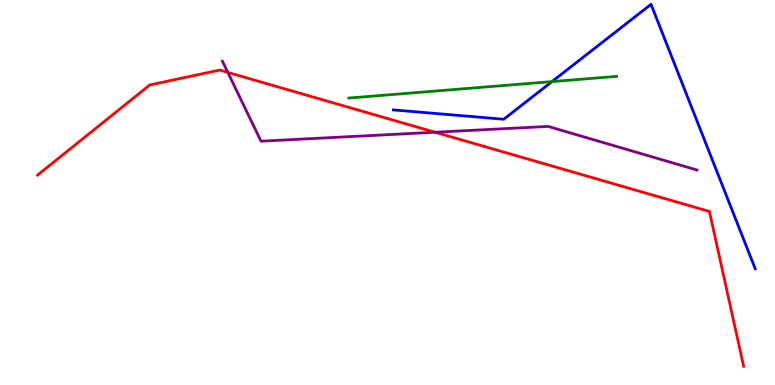[{'lines': ['blue', 'red'], 'intersections': []}, {'lines': ['green', 'red'], 'intersections': []}, {'lines': ['purple', 'red'], 'intersections': [{'x': 2.94, 'y': 8.12}, {'x': 5.61, 'y': 6.57}]}, {'lines': ['blue', 'green'], 'intersections': [{'x': 7.12, 'y': 7.88}]}, {'lines': ['blue', 'purple'], 'intersections': []}, {'lines': ['green', 'purple'], 'intersections': []}]